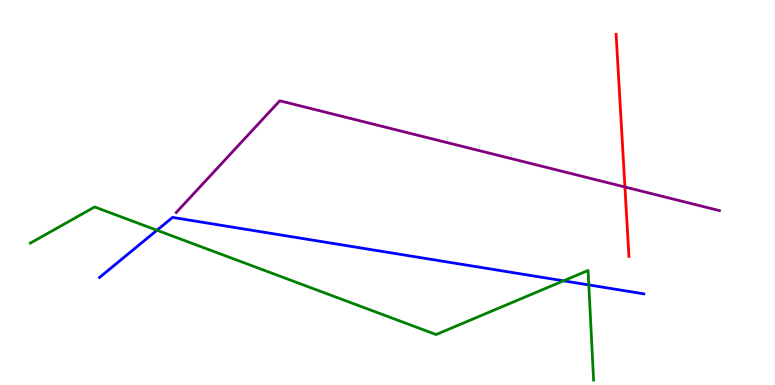[{'lines': ['blue', 'red'], 'intersections': []}, {'lines': ['green', 'red'], 'intersections': []}, {'lines': ['purple', 'red'], 'intersections': [{'x': 8.06, 'y': 5.14}]}, {'lines': ['blue', 'green'], 'intersections': [{'x': 2.03, 'y': 4.02}, {'x': 7.27, 'y': 2.71}, {'x': 7.6, 'y': 2.6}]}, {'lines': ['blue', 'purple'], 'intersections': []}, {'lines': ['green', 'purple'], 'intersections': []}]